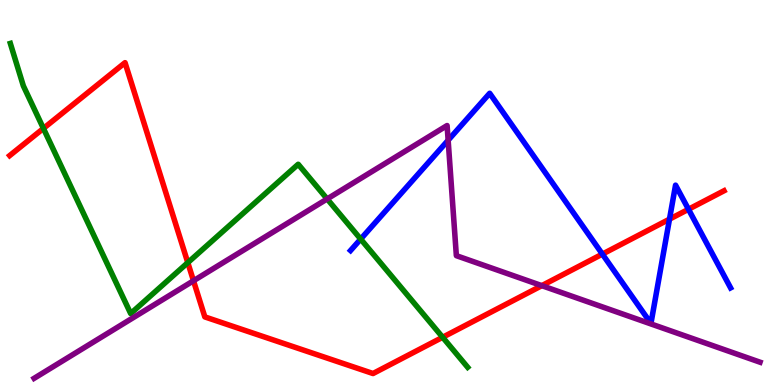[{'lines': ['blue', 'red'], 'intersections': [{'x': 7.77, 'y': 3.4}, {'x': 8.64, 'y': 4.31}, {'x': 8.88, 'y': 4.56}]}, {'lines': ['green', 'red'], 'intersections': [{'x': 0.56, 'y': 6.66}, {'x': 2.42, 'y': 3.18}, {'x': 5.71, 'y': 1.24}]}, {'lines': ['purple', 'red'], 'intersections': [{'x': 2.5, 'y': 2.71}, {'x': 6.99, 'y': 2.58}]}, {'lines': ['blue', 'green'], 'intersections': [{'x': 4.65, 'y': 3.79}]}, {'lines': ['blue', 'purple'], 'intersections': [{'x': 5.78, 'y': 6.36}]}, {'lines': ['green', 'purple'], 'intersections': [{'x': 4.22, 'y': 4.83}]}]